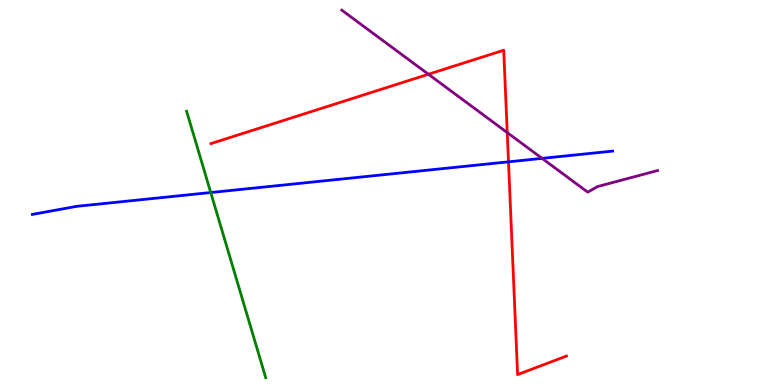[{'lines': ['blue', 'red'], 'intersections': [{'x': 6.56, 'y': 5.8}]}, {'lines': ['green', 'red'], 'intersections': []}, {'lines': ['purple', 'red'], 'intersections': [{'x': 5.53, 'y': 8.07}, {'x': 6.55, 'y': 6.56}]}, {'lines': ['blue', 'green'], 'intersections': [{'x': 2.72, 'y': 5.0}]}, {'lines': ['blue', 'purple'], 'intersections': [{'x': 6.99, 'y': 5.89}]}, {'lines': ['green', 'purple'], 'intersections': []}]